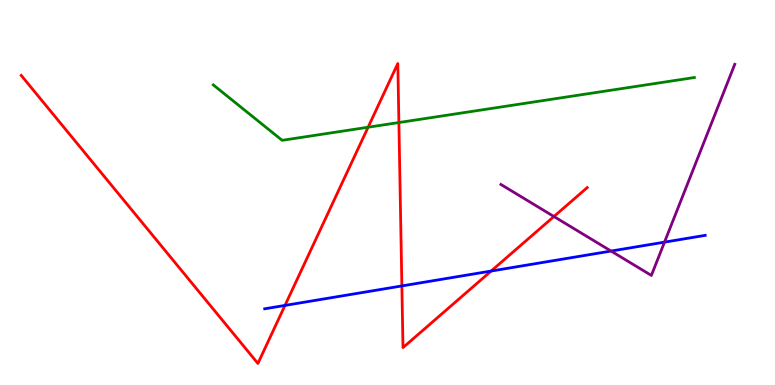[{'lines': ['blue', 'red'], 'intersections': [{'x': 3.68, 'y': 2.07}, {'x': 5.19, 'y': 2.57}, {'x': 6.34, 'y': 2.96}]}, {'lines': ['green', 'red'], 'intersections': [{'x': 4.75, 'y': 6.7}, {'x': 5.15, 'y': 6.82}]}, {'lines': ['purple', 'red'], 'intersections': [{'x': 7.15, 'y': 4.38}]}, {'lines': ['blue', 'green'], 'intersections': []}, {'lines': ['blue', 'purple'], 'intersections': [{'x': 7.88, 'y': 3.48}, {'x': 8.57, 'y': 3.71}]}, {'lines': ['green', 'purple'], 'intersections': []}]